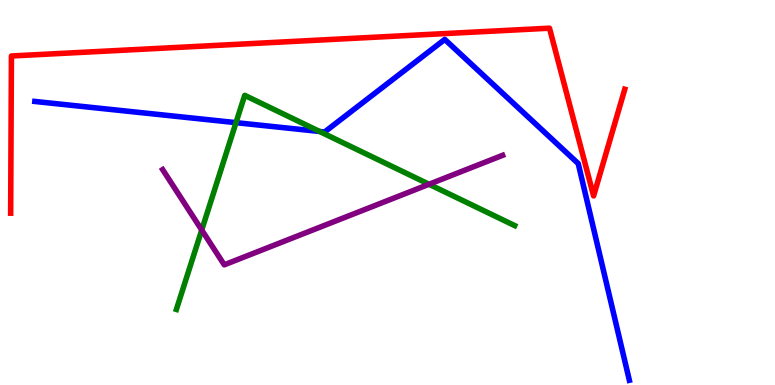[{'lines': ['blue', 'red'], 'intersections': []}, {'lines': ['green', 'red'], 'intersections': []}, {'lines': ['purple', 'red'], 'intersections': []}, {'lines': ['blue', 'green'], 'intersections': [{'x': 3.05, 'y': 6.81}, {'x': 4.12, 'y': 6.59}]}, {'lines': ['blue', 'purple'], 'intersections': []}, {'lines': ['green', 'purple'], 'intersections': [{'x': 2.6, 'y': 4.03}, {'x': 5.54, 'y': 5.21}]}]